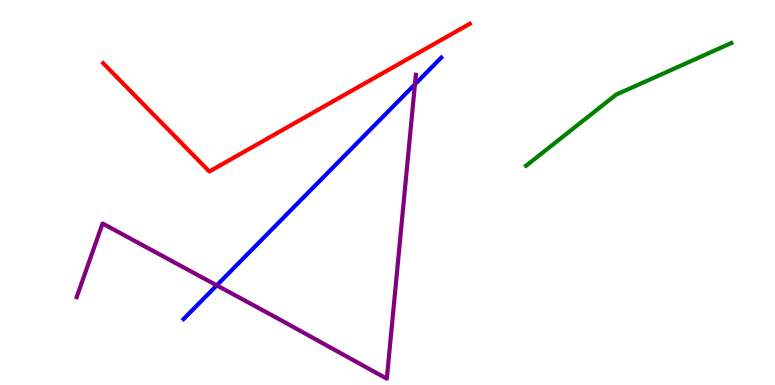[{'lines': ['blue', 'red'], 'intersections': []}, {'lines': ['green', 'red'], 'intersections': []}, {'lines': ['purple', 'red'], 'intersections': []}, {'lines': ['blue', 'green'], 'intersections': []}, {'lines': ['blue', 'purple'], 'intersections': [{'x': 2.8, 'y': 2.59}, {'x': 5.35, 'y': 7.81}]}, {'lines': ['green', 'purple'], 'intersections': []}]